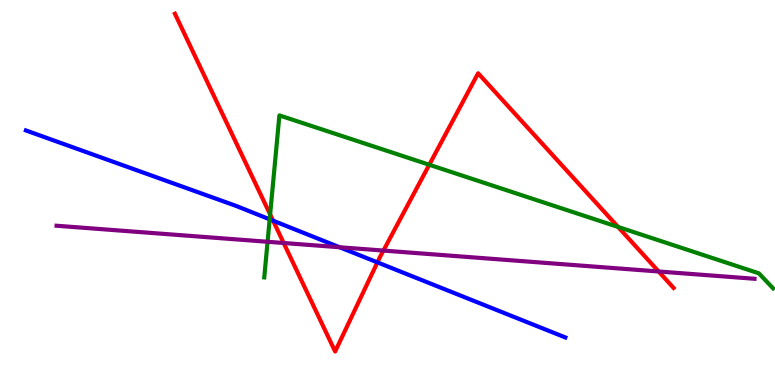[{'lines': ['blue', 'red'], 'intersections': [{'x': 3.52, 'y': 4.27}, {'x': 4.87, 'y': 3.19}]}, {'lines': ['green', 'red'], 'intersections': [{'x': 3.49, 'y': 4.43}, {'x': 5.54, 'y': 5.72}, {'x': 7.98, 'y': 4.11}]}, {'lines': ['purple', 'red'], 'intersections': [{'x': 3.66, 'y': 3.69}, {'x': 4.95, 'y': 3.49}, {'x': 8.5, 'y': 2.95}]}, {'lines': ['blue', 'green'], 'intersections': [{'x': 3.48, 'y': 4.3}]}, {'lines': ['blue', 'purple'], 'intersections': [{'x': 4.38, 'y': 3.58}]}, {'lines': ['green', 'purple'], 'intersections': [{'x': 3.45, 'y': 3.72}]}]